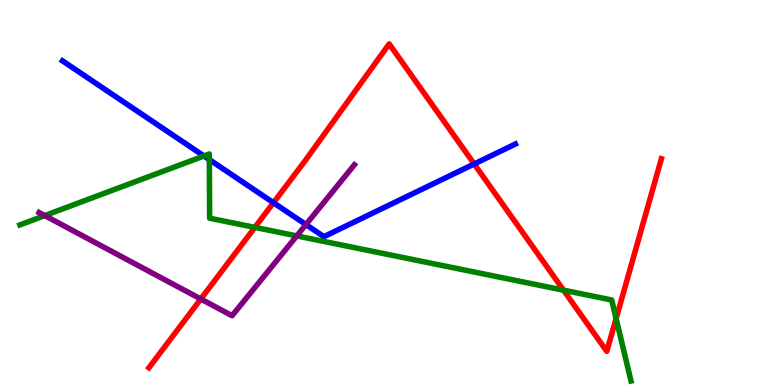[{'lines': ['blue', 'red'], 'intersections': [{'x': 3.53, 'y': 4.73}, {'x': 6.12, 'y': 5.74}]}, {'lines': ['green', 'red'], 'intersections': [{'x': 3.29, 'y': 4.09}, {'x': 7.27, 'y': 2.46}, {'x': 7.95, 'y': 1.73}]}, {'lines': ['purple', 'red'], 'intersections': [{'x': 2.59, 'y': 2.23}]}, {'lines': ['blue', 'green'], 'intersections': [{'x': 2.63, 'y': 5.95}, {'x': 2.7, 'y': 5.85}]}, {'lines': ['blue', 'purple'], 'intersections': [{'x': 3.95, 'y': 4.17}]}, {'lines': ['green', 'purple'], 'intersections': [{'x': 0.578, 'y': 4.4}, {'x': 3.83, 'y': 3.87}]}]